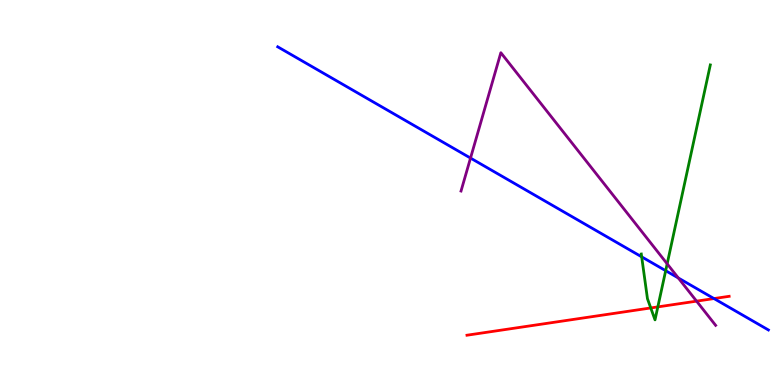[{'lines': ['blue', 'red'], 'intersections': [{'x': 9.21, 'y': 2.24}]}, {'lines': ['green', 'red'], 'intersections': [{'x': 8.4, 'y': 2.0}, {'x': 8.49, 'y': 2.03}]}, {'lines': ['purple', 'red'], 'intersections': [{'x': 8.99, 'y': 2.18}]}, {'lines': ['blue', 'green'], 'intersections': [{'x': 8.28, 'y': 3.33}, {'x': 8.59, 'y': 2.97}]}, {'lines': ['blue', 'purple'], 'intersections': [{'x': 6.07, 'y': 5.89}, {'x': 8.75, 'y': 2.78}]}, {'lines': ['green', 'purple'], 'intersections': [{'x': 8.61, 'y': 3.15}]}]